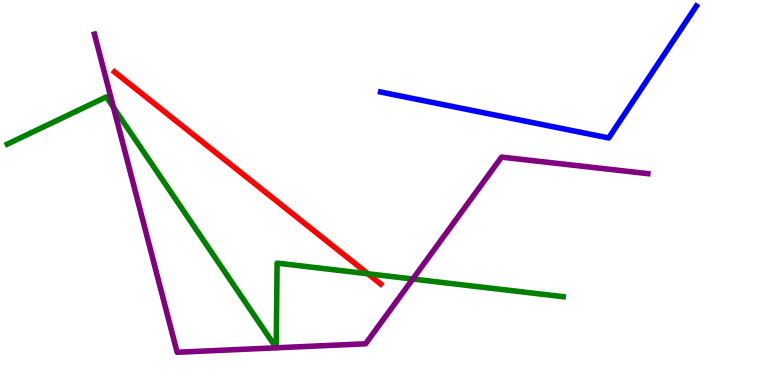[{'lines': ['blue', 'red'], 'intersections': []}, {'lines': ['green', 'red'], 'intersections': [{'x': 4.75, 'y': 2.89}]}, {'lines': ['purple', 'red'], 'intersections': []}, {'lines': ['blue', 'green'], 'intersections': []}, {'lines': ['blue', 'purple'], 'intersections': []}, {'lines': ['green', 'purple'], 'intersections': [{'x': 1.46, 'y': 7.21}, {'x': 3.56, 'y': 0.966}, {'x': 3.56, 'y': 0.966}, {'x': 5.33, 'y': 2.75}]}]